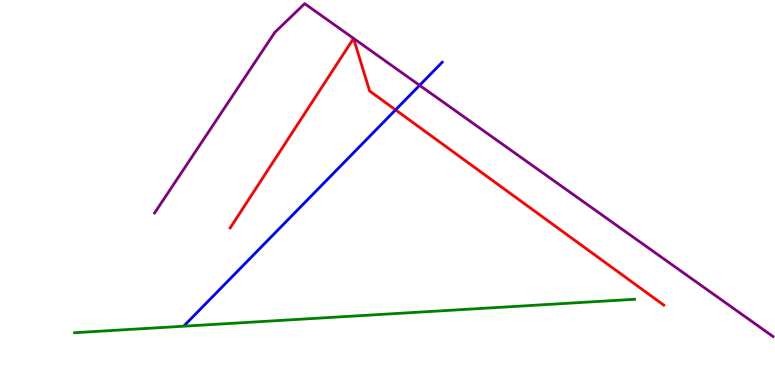[{'lines': ['blue', 'red'], 'intersections': [{'x': 5.1, 'y': 7.15}]}, {'lines': ['green', 'red'], 'intersections': []}, {'lines': ['purple', 'red'], 'intersections': []}, {'lines': ['blue', 'green'], 'intersections': []}, {'lines': ['blue', 'purple'], 'intersections': [{'x': 5.41, 'y': 7.78}]}, {'lines': ['green', 'purple'], 'intersections': []}]